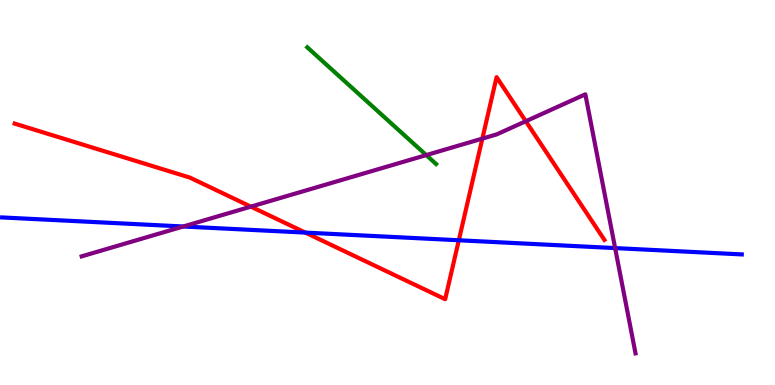[{'lines': ['blue', 'red'], 'intersections': [{'x': 3.94, 'y': 3.96}, {'x': 5.92, 'y': 3.76}]}, {'lines': ['green', 'red'], 'intersections': []}, {'lines': ['purple', 'red'], 'intersections': [{'x': 3.24, 'y': 4.63}, {'x': 6.22, 'y': 6.4}, {'x': 6.78, 'y': 6.85}]}, {'lines': ['blue', 'green'], 'intersections': []}, {'lines': ['blue', 'purple'], 'intersections': [{'x': 2.36, 'y': 4.12}, {'x': 7.94, 'y': 3.56}]}, {'lines': ['green', 'purple'], 'intersections': [{'x': 5.5, 'y': 5.97}]}]